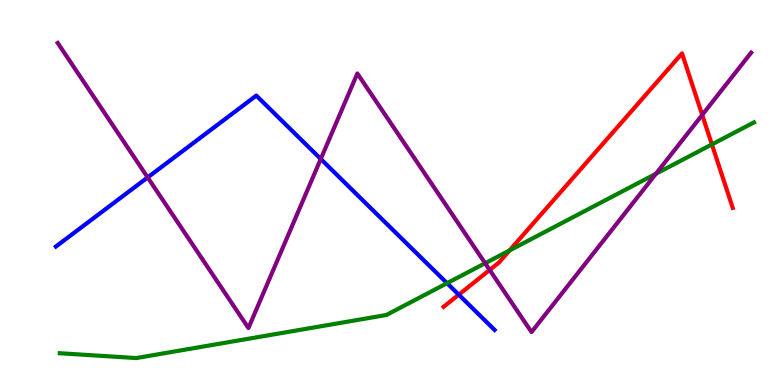[{'lines': ['blue', 'red'], 'intersections': [{'x': 5.92, 'y': 2.35}]}, {'lines': ['green', 'red'], 'intersections': [{'x': 6.57, 'y': 3.49}, {'x': 9.19, 'y': 6.25}]}, {'lines': ['purple', 'red'], 'intersections': [{'x': 6.32, 'y': 2.99}, {'x': 9.06, 'y': 7.02}]}, {'lines': ['blue', 'green'], 'intersections': [{'x': 5.77, 'y': 2.64}]}, {'lines': ['blue', 'purple'], 'intersections': [{'x': 1.91, 'y': 5.39}, {'x': 4.14, 'y': 5.87}]}, {'lines': ['green', 'purple'], 'intersections': [{'x': 6.26, 'y': 3.16}, {'x': 8.46, 'y': 5.49}]}]